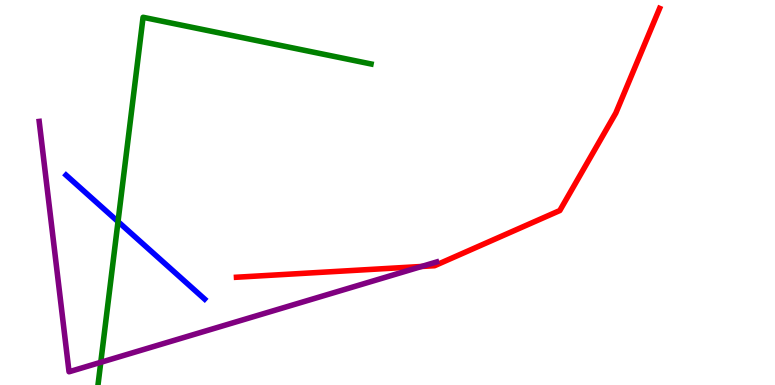[{'lines': ['blue', 'red'], 'intersections': []}, {'lines': ['green', 'red'], 'intersections': []}, {'lines': ['purple', 'red'], 'intersections': [{'x': 5.44, 'y': 3.08}]}, {'lines': ['blue', 'green'], 'intersections': [{'x': 1.52, 'y': 4.24}]}, {'lines': ['blue', 'purple'], 'intersections': []}, {'lines': ['green', 'purple'], 'intersections': [{'x': 1.3, 'y': 0.589}]}]